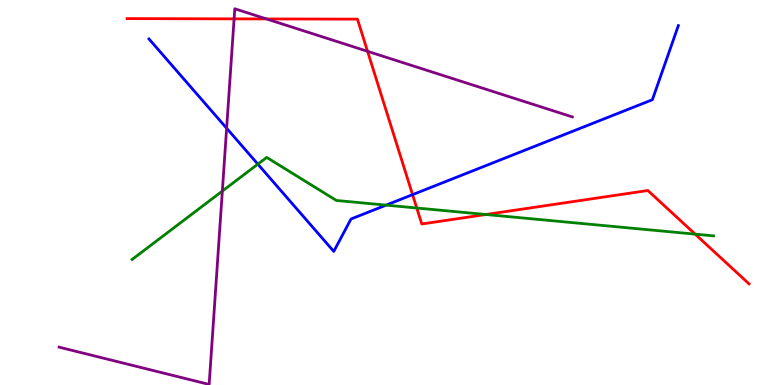[{'lines': ['blue', 'red'], 'intersections': [{'x': 5.32, 'y': 4.94}]}, {'lines': ['green', 'red'], 'intersections': [{'x': 5.38, 'y': 4.6}, {'x': 6.27, 'y': 4.43}, {'x': 8.97, 'y': 3.92}]}, {'lines': ['purple', 'red'], 'intersections': [{'x': 3.02, 'y': 9.51}, {'x': 3.44, 'y': 9.51}, {'x': 4.74, 'y': 8.67}]}, {'lines': ['blue', 'green'], 'intersections': [{'x': 3.33, 'y': 5.74}, {'x': 4.98, 'y': 4.67}]}, {'lines': ['blue', 'purple'], 'intersections': [{'x': 2.92, 'y': 6.67}]}, {'lines': ['green', 'purple'], 'intersections': [{'x': 2.87, 'y': 5.04}]}]